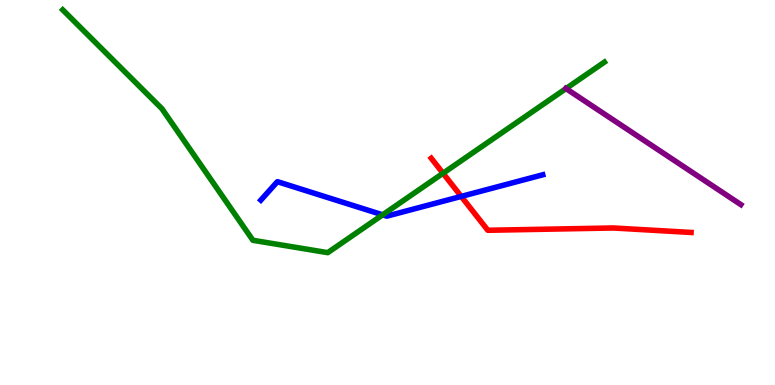[{'lines': ['blue', 'red'], 'intersections': [{'x': 5.95, 'y': 4.9}]}, {'lines': ['green', 'red'], 'intersections': [{'x': 5.72, 'y': 5.5}]}, {'lines': ['purple', 'red'], 'intersections': []}, {'lines': ['blue', 'green'], 'intersections': [{'x': 4.94, 'y': 4.42}]}, {'lines': ['blue', 'purple'], 'intersections': []}, {'lines': ['green', 'purple'], 'intersections': [{'x': 7.3, 'y': 7.7}]}]